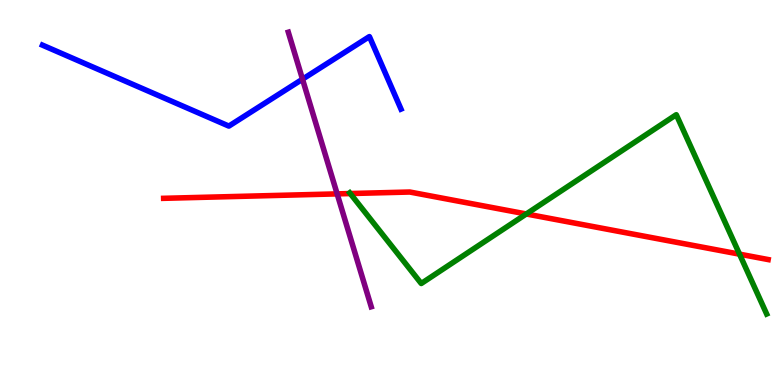[{'lines': ['blue', 'red'], 'intersections': []}, {'lines': ['green', 'red'], 'intersections': [{'x': 4.52, 'y': 4.97}, {'x': 6.79, 'y': 4.44}, {'x': 9.54, 'y': 3.4}]}, {'lines': ['purple', 'red'], 'intersections': [{'x': 4.35, 'y': 4.96}]}, {'lines': ['blue', 'green'], 'intersections': []}, {'lines': ['blue', 'purple'], 'intersections': [{'x': 3.9, 'y': 7.94}]}, {'lines': ['green', 'purple'], 'intersections': []}]